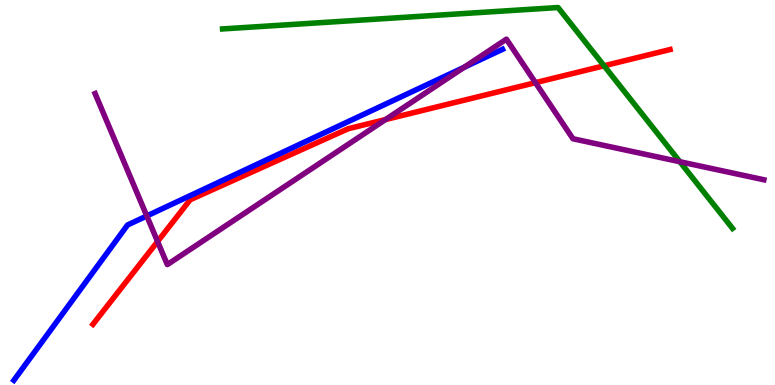[{'lines': ['blue', 'red'], 'intersections': []}, {'lines': ['green', 'red'], 'intersections': [{'x': 7.79, 'y': 8.29}]}, {'lines': ['purple', 'red'], 'intersections': [{'x': 2.03, 'y': 3.73}, {'x': 4.97, 'y': 6.89}, {'x': 6.91, 'y': 7.85}]}, {'lines': ['blue', 'green'], 'intersections': []}, {'lines': ['blue', 'purple'], 'intersections': [{'x': 1.89, 'y': 4.39}, {'x': 5.99, 'y': 8.25}]}, {'lines': ['green', 'purple'], 'intersections': [{'x': 8.77, 'y': 5.8}]}]